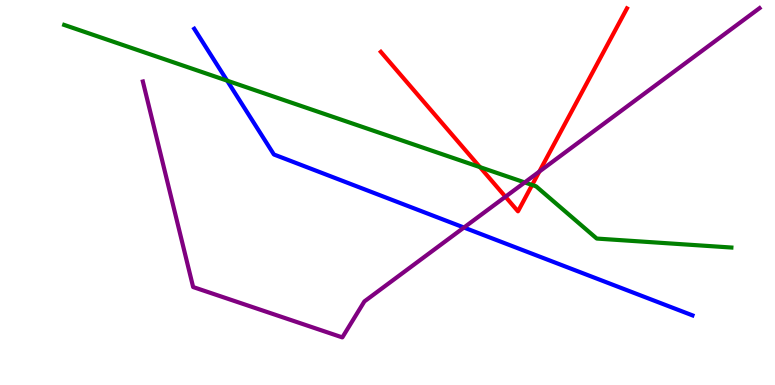[{'lines': ['blue', 'red'], 'intersections': []}, {'lines': ['green', 'red'], 'intersections': [{'x': 6.19, 'y': 5.66}, {'x': 6.87, 'y': 5.2}]}, {'lines': ['purple', 'red'], 'intersections': [{'x': 6.52, 'y': 4.89}, {'x': 6.96, 'y': 5.54}]}, {'lines': ['blue', 'green'], 'intersections': [{'x': 2.93, 'y': 7.91}]}, {'lines': ['blue', 'purple'], 'intersections': [{'x': 5.99, 'y': 4.09}]}, {'lines': ['green', 'purple'], 'intersections': [{'x': 6.77, 'y': 5.26}]}]